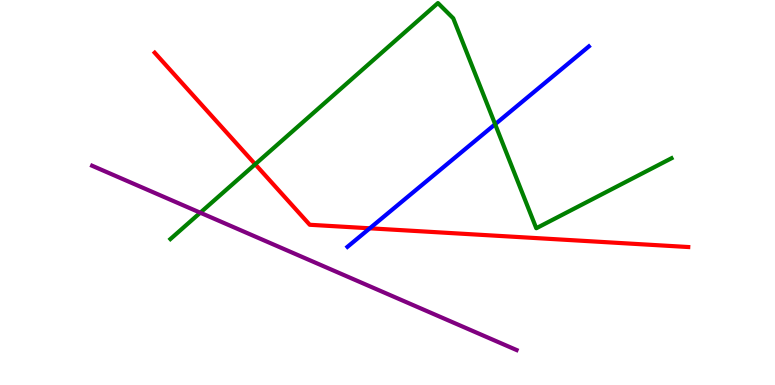[{'lines': ['blue', 'red'], 'intersections': [{'x': 4.77, 'y': 4.07}]}, {'lines': ['green', 'red'], 'intersections': [{'x': 3.29, 'y': 5.73}]}, {'lines': ['purple', 'red'], 'intersections': []}, {'lines': ['blue', 'green'], 'intersections': [{'x': 6.39, 'y': 6.77}]}, {'lines': ['blue', 'purple'], 'intersections': []}, {'lines': ['green', 'purple'], 'intersections': [{'x': 2.58, 'y': 4.48}]}]